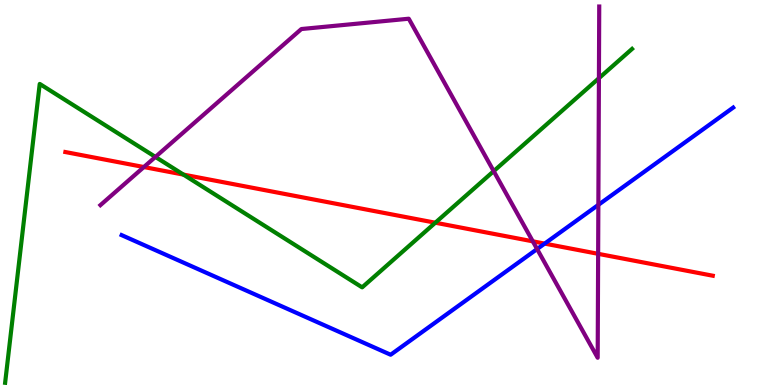[{'lines': ['blue', 'red'], 'intersections': [{'x': 7.03, 'y': 3.67}]}, {'lines': ['green', 'red'], 'intersections': [{'x': 2.37, 'y': 5.47}, {'x': 5.62, 'y': 4.22}]}, {'lines': ['purple', 'red'], 'intersections': [{'x': 1.86, 'y': 5.66}, {'x': 6.87, 'y': 3.73}, {'x': 7.72, 'y': 3.41}]}, {'lines': ['blue', 'green'], 'intersections': []}, {'lines': ['blue', 'purple'], 'intersections': [{'x': 6.93, 'y': 3.53}, {'x': 7.72, 'y': 4.68}]}, {'lines': ['green', 'purple'], 'intersections': [{'x': 2.01, 'y': 5.92}, {'x': 6.37, 'y': 5.55}, {'x': 7.73, 'y': 7.97}]}]